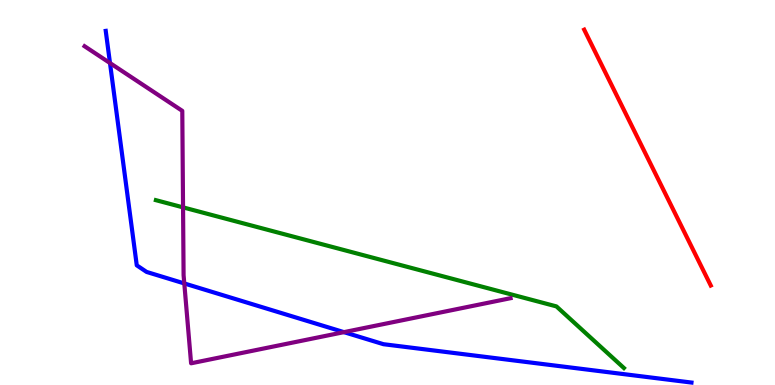[{'lines': ['blue', 'red'], 'intersections': []}, {'lines': ['green', 'red'], 'intersections': []}, {'lines': ['purple', 'red'], 'intersections': []}, {'lines': ['blue', 'green'], 'intersections': []}, {'lines': ['blue', 'purple'], 'intersections': [{'x': 1.42, 'y': 8.36}, {'x': 2.38, 'y': 2.64}, {'x': 4.44, 'y': 1.37}]}, {'lines': ['green', 'purple'], 'intersections': [{'x': 2.36, 'y': 4.61}]}]